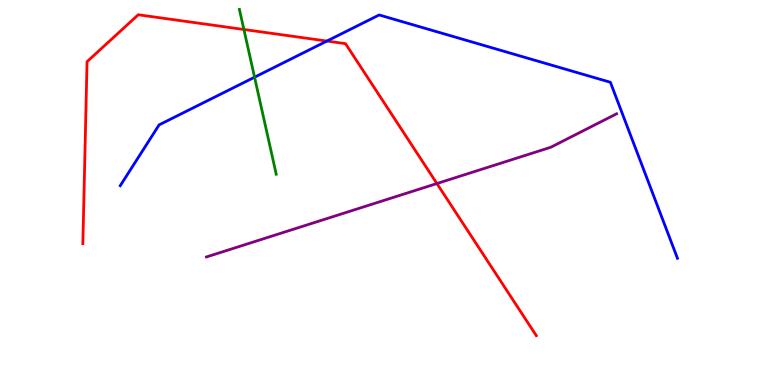[{'lines': ['blue', 'red'], 'intersections': [{'x': 4.22, 'y': 8.93}]}, {'lines': ['green', 'red'], 'intersections': [{'x': 3.15, 'y': 9.23}]}, {'lines': ['purple', 'red'], 'intersections': [{'x': 5.64, 'y': 5.23}]}, {'lines': ['blue', 'green'], 'intersections': [{'x': 3.28, 'y': 7.99}]}, {'lines': ['blue', 'purple'], 'intersections': []}, {'lines': ['green', 'purple'], 'intersections': []}]